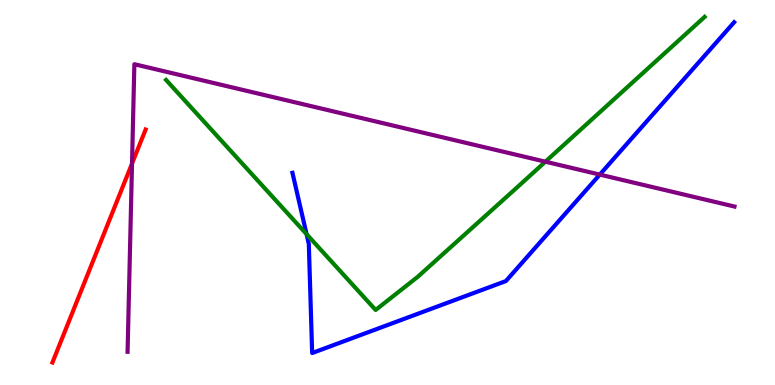[{'lines': ['blue', 'red'], 'intersections': []}, {'lines': ['green', 'red'], 'intersections': []}, {'lines': ['purple', 'red'], 'intersections': [{'x': 1.7, 'y': 5.75}]}, {'lines': ['blue', 'green'], 'intersections': [{'x': 3.96, 'y': 3.92}]}, {'lines': ['blue', 'purple'], 'intersections': [{'x': 7.74, 'y': 5.47}]}, {'lines': ['green', 'purple'], 'intersections': [{'x': 7.04, 'y': 5.8}]}]